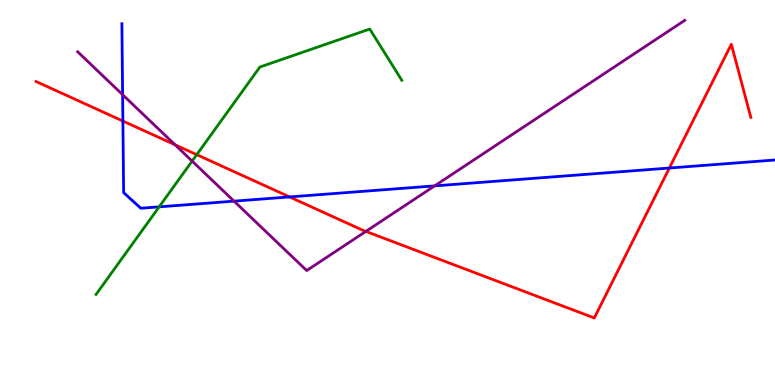[{'lines': ['blue', 'red'], 'intersections': [{'x': 1.59, 'y': 6.86}, {'x': 3.74, 'y': 4.89}, {'x': 8.64, 'y': 5.64}]}, {'lines': ['green', 'red'], 'intersections': [{'x': 2.54, 'y': 5.98}]}, {'lines': ['purple', 'red'], 'intersections': [{'x': 2.26, 'y': 6.24}, {'x': 4.72, 'y': 3.99}]}, {'lines': ['blue', 'green'], 'intersections': [{'x': 2.05, 'y': 4.63}]}, {'lines': ['blue', 'purple'], 'intersections': [{'x': 1.58, 'y': 7.54}, {'x': 3.02, 'y': 4.78}, {'x': 5.61, 'y': 5.17}]}, {'lines': ['green', 'purple'], 'intersections': [{'x': 2.48, 'y': 5.82}]}]